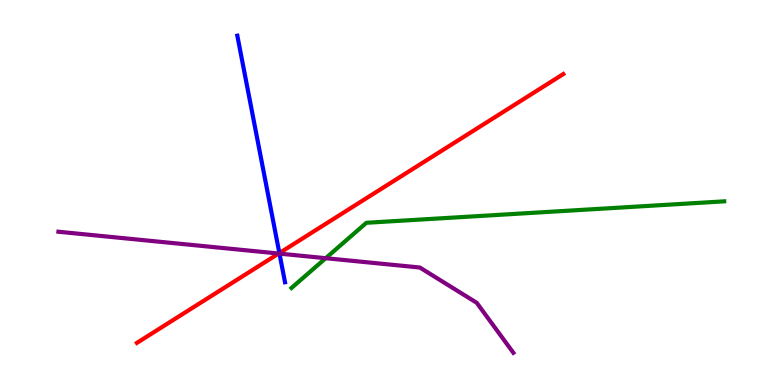[{'lines': ['blue', 'red'], 'intersections': [{'x': 3.6, 'y': 3.43}]}, {'lines': ['green', 'red'], 'intersections': []}, {'lines': ['purple', 'red'], 'intersections': [{'x': 3.6, 'y': 3.41}]}, {'lines': ['blue', 'green'], 'intersections': []}, {'lines': ['blue', 'purple'], 'intersections': [{'x': 3.61, 'y': 3.41}]}, {'lines': ['green', 'purple'], 'intersections': [{'x': 4.2, 'y': 3.29}]}]